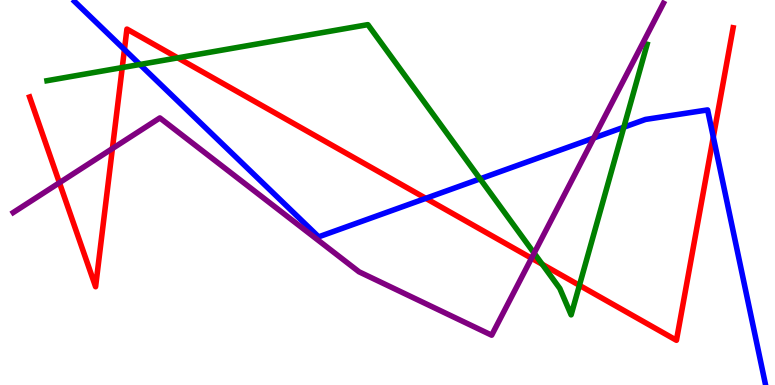[{'lines': ['blue', 'red'], 'intersections': [{'x': 1.61, 'y': 8.71}, {'x': 5.49, 'y': 4.85}, {'x': 9.2, 'y': 6.44}]}, {'lines': ['green', 'red'], 'intersections': [{'x': 1.58, 'y': 8.25}, {'x': 2.29, 'y': 8.5}, {'x': 7.0, 'y': 3.14}, {'x': 7.48, 'y': 2.59}]}, {'lines': ['purple', 'red'], 'intersections': [{'x': 0.767, 'y': 5.25}, {'x': 1.45, 'y': 6.14}, {'x': 6.86, 'y': 3.29}]}, {'lines': ['blue', 'green'], 'intersections': [{'x': 1.81, 'y': 8.33}, {'x': 6.19, 'y': 5.35}, {'x': 8.05, 'y': 6.7}]}, {'lines': ['blue', 'purple'], 'intersections': [{'x': 7.66, 'y': 6.41}]}, {'lines': ['green', 'purple'], 'intersections': [{'x': 6.89, 'y': 3.42}]}]